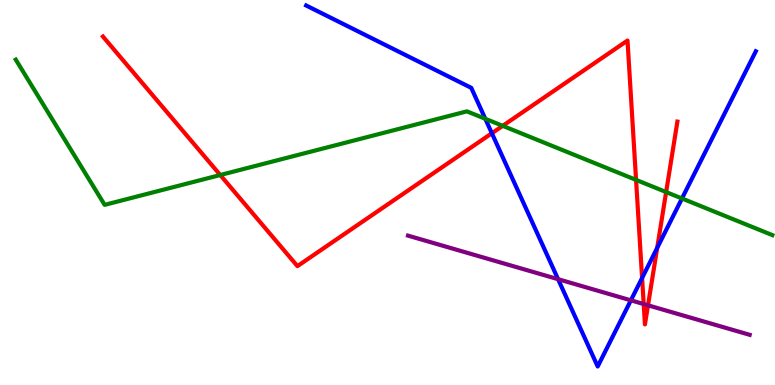[{'lines': ['blue', 'red'], 'intersections': [{'x': 6.35, 'y': 6.54}, {'x': 8.29, 'y': 2.78}, {'x': 8.48, 'y': 3.56}]}, {'lines': ['green', 'red'], 'intersections': [{'x': 2.84, 'y': 5.45}, {'x': 6.49, 'y': 6.73}, {'x': 8.21, 'y': 5.33}, {'x': 8.6, 'y': 5.01}]}, {'lines': ['purple', 'red'], 'intersections': [{'x': 8.31, 'y': 2.1}, {'x': 8.36, 'y': 2.07}]}, {'lines': ['blue', 'green'], 'intersections': [{'x': 6.26, 'y': 6.91}, {'x': 8.8, 'y': 4.84}]}, {'lines': ['blue', 'purple'], 'intersections': [{'x': 7.2, 'y': 2.75}, {'x': 8.14, 'y': 2.2}]}, {'lines': ['green', 'purple'], 'intersections': []}]